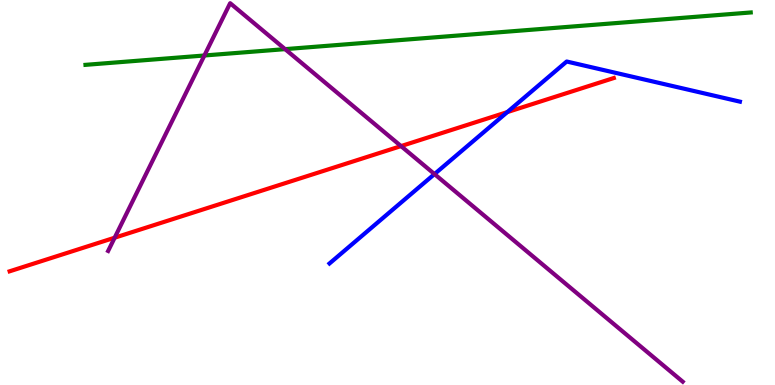[{'lines': ['blue', 'red'], 'intersections': [{'x': 6.55, 'y': 7.09}]}, {'lines': ['green', 'red'], 'intersections': []}, {'lines': ['purple', 'red'], 'intersections': [{'x': 1.48, 'y': 3.83}, {'x': 5.17, 'y': 6.21}]}, {'lines': ['blue', 'green'], 'intersections': []}, {'lines': ['blue', 'purple'], 'intersections': [{'x': 5.61, 'y': 5.48}]}, {'lines': ['green', 'purple'], 'intersections': [{'x': 2.64, 'y': 8.56}, {'x': 3.68, 'y': 8.72}]}]